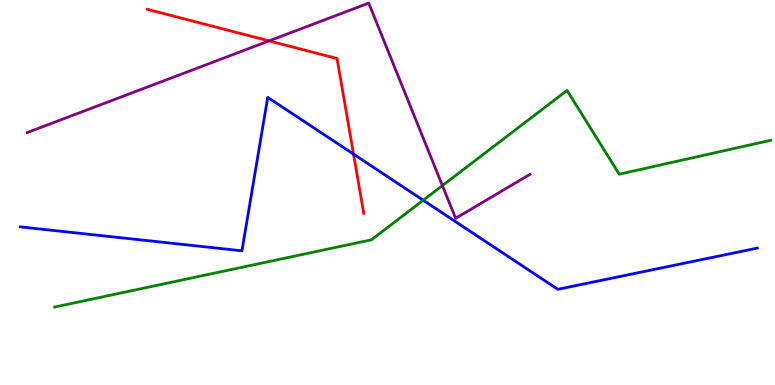[{'lines': ['blue', 'red'], 'intersections': [{'x': 4.56, 'y': 6.0}]}, {'lines': ['green', 'red'], 'intersections': []}, {'lines': ['purple', 'red'], 'intersections': [{'x': 3.47, 'y': 8.94}]}, {'lines': ['blue', 'green'], 'intersections': [{'x': 5.46, 'y': 4.8}]}, {'lines': ['blue', 'purple'], 'intersections': []}, {'lines': ['green', 'purple'], 'intersections': [{'x': 5.71, 'y': 5.18}]}]